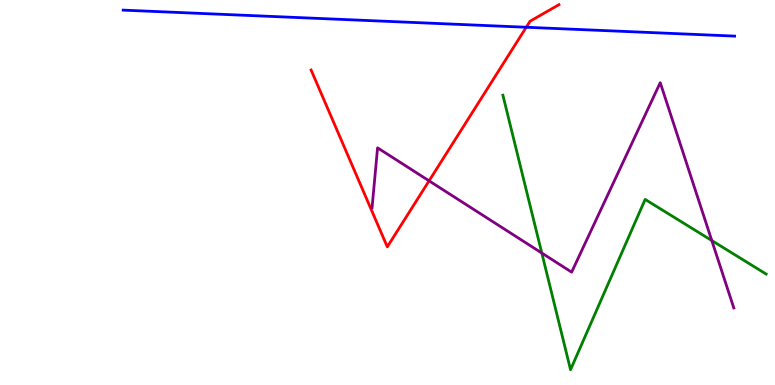[{'lines': ['blue', 'red'], 'intersections': [{'x': 6.79, 'y': 9.29}]}, {'lines': ['green', 'red'], 'intersections': []}, {'lines': ['purple', 'red'], 'intersections': [{'x': 5.54, 'y': 5.3}]}, {'lines': ['blue', 'green'], 'intersections': []}, {'lines': ['blue', 'purple'], 'intersections': []}, {'lines': ['green', 'purple'], 'intersections': [{'x': 6.99, 'y': 3.43}, {'x': 9.18, 'y': 3.75}]}]